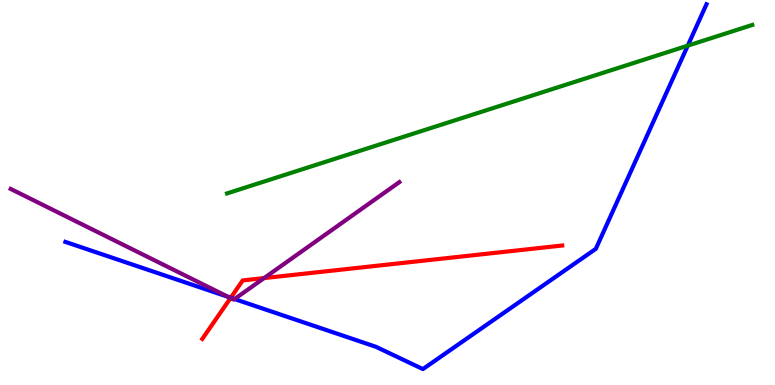[{'lines': ['blue', 'red'], 'intersections': [{'x': 2.98, 'y': 2.27}]}, {'lines': ['green', 'red'], 'intersections': []}, {'lines': ['purple', 'red'], 'intersections': [{'x': 2.97, 'y': 2.26}, {'x': 3.41, 'y': 2.78}]}, {'lines': ['blue', 'green'], 'intersections': [{'x': 8.87, 'y': 8.81}]}, {'lines': ['blue', 'purple'], 'intersections': [{'x': 2.95, 'y': 2.29}, {'x': 3.03, 'y': 2.23}]}, {'lines': ['green', 'purple'], 'intersections': []}]